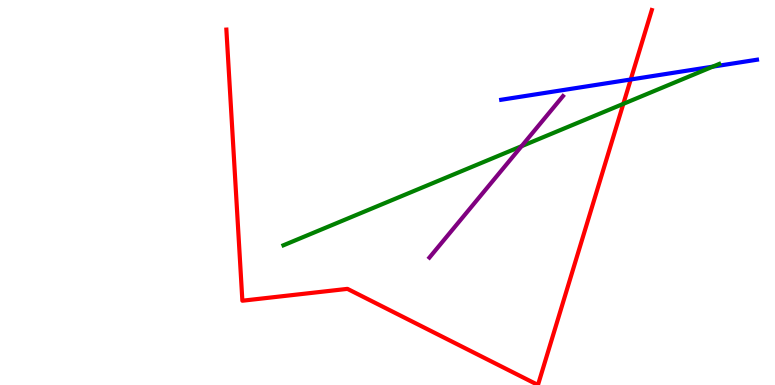[{'lines': ['blue', 'red'], 'intersections': [{'x': 8.14, 'y': 7.94}]}, {'lines': ['green', 'red'], 'intersections': [{'x': 8.04, 'y': 7.3}]}, {'lines': ['purple', 'red'], 'intersections': []}, {'lines': ['blue', 'green'], 'intersections': [{'x': 9.2, 'y': 8.27}]}, {'lines': ['blue', 'purple'], 'intersections': []}, {'lines': ['green', 'purple'], 'intersections': [{'x': 6.73, 'y': 6.2}]}]